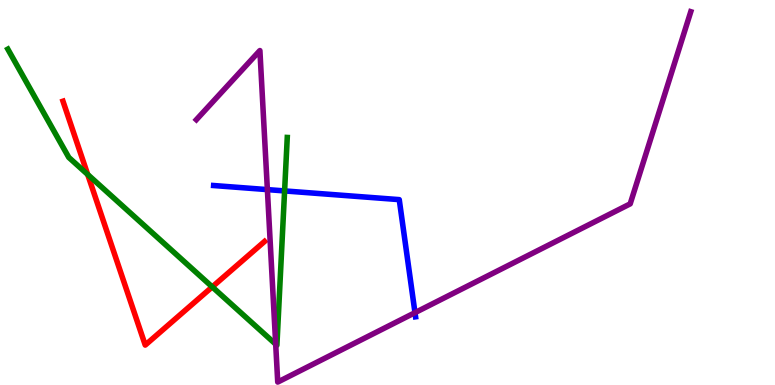[{'lines': ['blue', 'red'], 'intersections': []}, {'lines': ['green', 'red'], 'intersections': [{'x': 1.13, 'y': 5.47}, {'x': 2.74, 'y': 2.55}]}, {'lines': ['purple', 'red'], 'intersections': []}, {'lines': ['blue', 'green'], 'intersections': [{'x': 3.67, 'y': 5.04}]}, {'lines': ['blue', 'purple'], 'intersections': [{'x': 3.45, 'y': 5.08}, {'x': 5.35, 'y': 1.88}]}, {'lines': ['green', 'purple'], 'intersections': [{'x': 3.56, 'y': 1.06}]}]